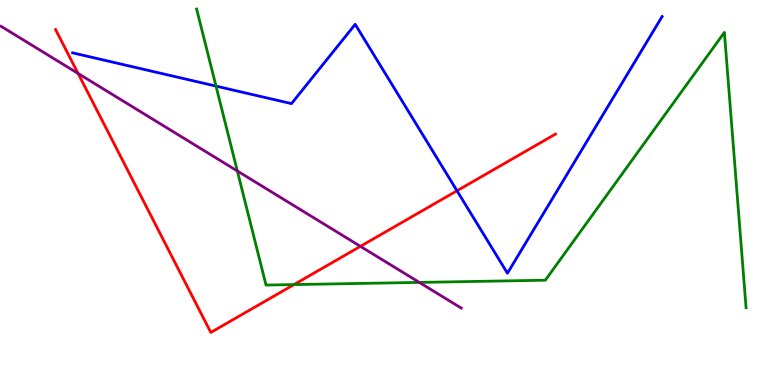[{'lines': ['blue', 'red'], 'intersections': [{'x': 5.9, 'y': 5.04}]}, {'lines': ['green', 'red'], 'intersections': [{'x': 3.79, 'y': 2.61}]}, {'lines': ['purple', 'red'], 'intersections': [{'x': 1.01, 'y': 8.09}, {'x': 4.65, 'y': 3.6}]}, {'lines': ['blue', 'green'], 'intersections': [{'x': 2.79, 'y': 7.76}]}, {'lines': ['blue', 'purple'], 'intersections': []}, {'lines': ['green', 'purple'], 'intersections': [{'x': 3.06, 'y': 5.56}, {'x': 5.41, 'y': 2.66}]}]